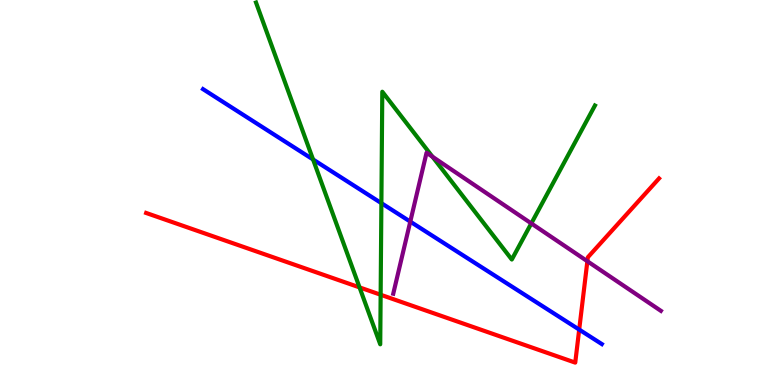[{'lines': ['blue', 'red'], 'intersections': [{'x': 7.47, 'y': 1.44}]}, {'lines': ['green', 'red'], 'intersections': [{'x': 4.64, 'y': 2.54}, {'x': 4.91, 'y': 2.34}]}, {'lines': ['purple', 'red'], 'intersections': [{'x': 7.58, 'y': 3.21}]}, {'lines': ['blue', 'green'], 'intersections': [{'x': 4.04, 'y': 5.86}, {'x': 4.92, 'y': 4.72}]}, {'lines': ['blue', 'purple'], 'intersections': [{'x': 5.29, 'y': 4.24}]}, {'lines': ['green', 'purple'], 'intersections': [{'x': 5.58, 'y': 5.93}, {'x': 6.86, 'y': 4.2}]}]